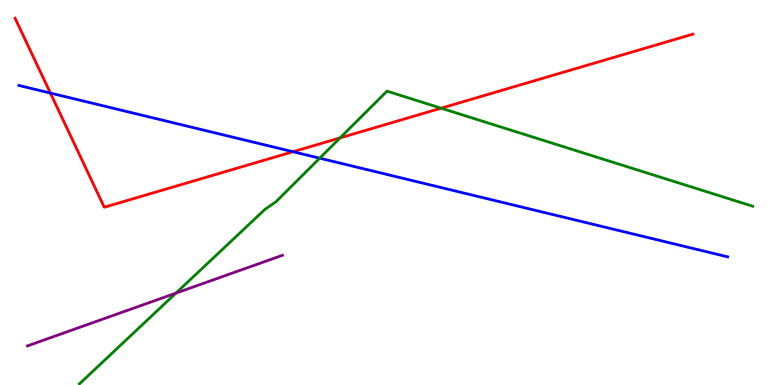[{'lines': ['blue', 'red'], 'intersections': [{'x': 0.65, 'y': 7.58}, {'x': 3.78, 'y': 6.06}]}, {'lines': ['green', 'red'], 'intersections': [{'x': 4.39, 'y': 6.42}, {'x': 5.69, 'y': 7.19}]}, {'lines': ['purple', 'red'], 'intersections': []}, {'lines': ['blue', 'green'], 'intersections': [{'x': 4.13, 'y': 5.89}]}, {'lines': ['blue', 'purple'], 'intersections': []}, {'lines': ['green', 'purple'], 'intersections': [{'x': 2.27, 'y': 2.39}]}]